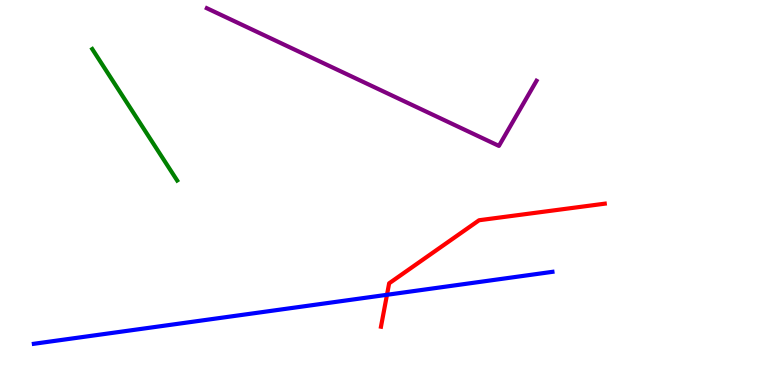[{'lines': ['blue', 'red'], 'intersections': [{'x': 4.99, 'y': 2.34}]}, {'lines': ['green', 'red'], 'intersections': []}, {'lines': ['purple', 'red'], 'intersections': []}, {'lines': ['blue', 'green'], 'intersections': []}, {'lines': ['blue', 'purple'], 'intersections': []}, {'lines': ['green', 'purple'], 'intersections': []}]